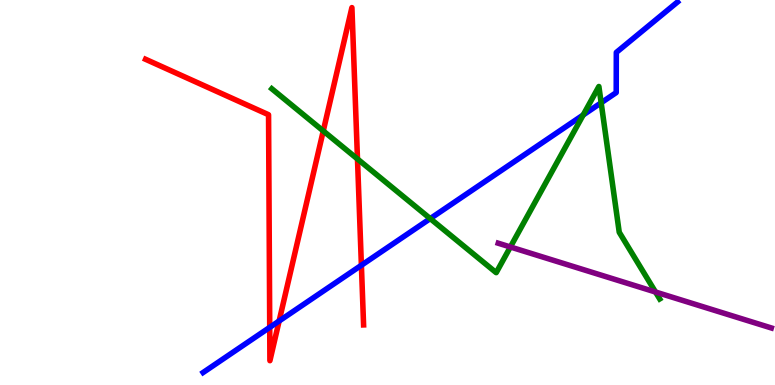[{'lines': ['blue', 'red'], 'intersections': [{'x': 3.48, 'y': 1.5}, {'x': 3.6, 'y': 1.66}, {'x': 4.66, 'y': 3.11}]}, {'lines': ['green', 'red'], 'intersections': [{'x': 4.17, 'y': 6.6}, {'x': 4.61, 'y': 5.87}]}, {'lines': ['purple', 'red'], 'intersections': []}, {'lines': ['blue', 'green'], 'intersections': [{'x': 5.55, 'y': 4.32}, {'x': 7.52, 'y': 7.01}, {'x': 7.76, 'y': 7.33}]}, {'lines': ['blue', 'purple'], 'intersections': []}, {'lines': ['green', 'purple'], 'intersections': [{'x': 6.59, 'y': 3.58}, {'x': 8.46, 'y': 2.42}]}]